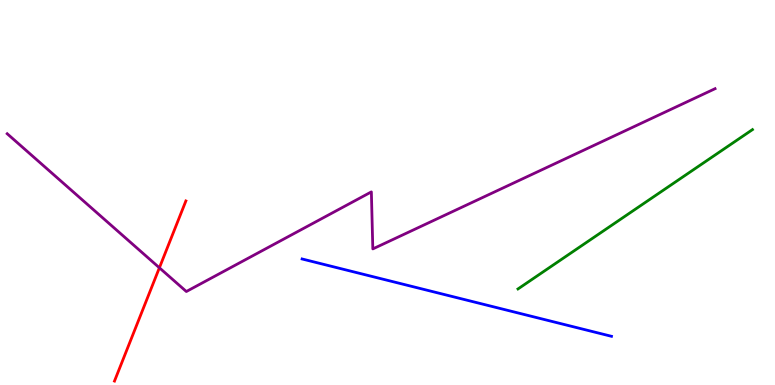[{'lines': ['blue', 'red'], 'intersections': []}, {'lines': ['green', 'red'], 'intersections': []}, {'lines': ['purple', 'red'], 'intersections': [{'x': 2.06, 'y': 3.04}]}, {'lines': ['blue', 'green'], 'intersections': []}, {'lines': ['blue', 'purple'], 'intersections': []}, {'lines': ['green', 'purple'], 'intersections': []}]